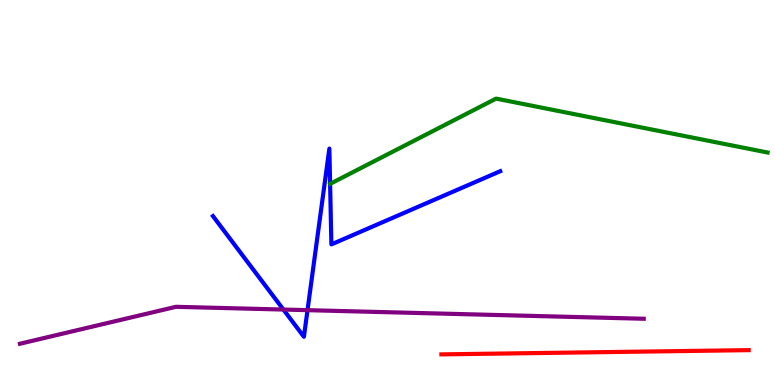[{'lines': ['blue', 'red'], 'intersections': []}, {'lines': ['green', 'red'], 'intersections': []}, {'lines': ['purple', 'red'], 'intersections': []}, {'lines': ['blue', 'green'], 'intersections': []}, {'lines': ['blue', 'purple'], 'intersections': [{'x': 3.66, 'y': 1.96}, {'x': 3.97, 'y': 1.94}]}, {'lines': ['green', 'purple'], 'intersections': []}]